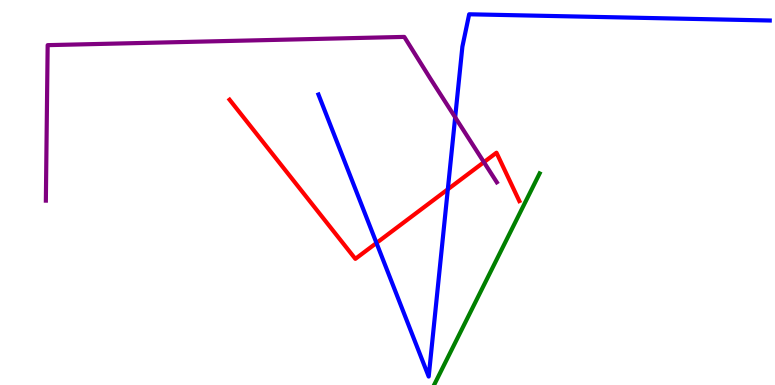[{'lines': ['blue', 'red'], 'intersections': [{'x': 4.86, 'y': 3.69}, {'x': 5.78, 'y': 5.08}]}, {'lines': ['green', 'red'], 'intersections': []}, {'lines': ['purple', 'red'], 'intersections': [{'x': 6.24, 'y': 5.79}]}, {'lines': ['blue', 'green'], 'intersections': []}, {'lines': ['blue', 'purple'], 'intersections': [{'x': 5.87, 'y': 6.95}]}, {'lines': ['green', 'purple'], 'intersections': []}]